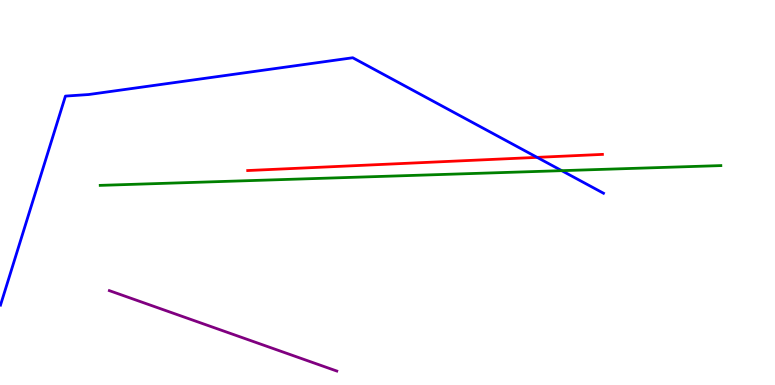[{'lines': ['blue', 'red'], 'intersections': [{'x': 6.93, 'y': 5.91}]}, {'lines': ['green', 'red'], 'intersections': []}, {'lines': ['purple', 'red'], 'intersections': []}, {'lines': ['blue', 'green'], 'intersections': [{'x': 7.25, 'y': 5.57}]}, {'lines': ['blue', 'purple'], 'intersections': []}, {'lines': ['green', 'purple'], 'intersections': []}]